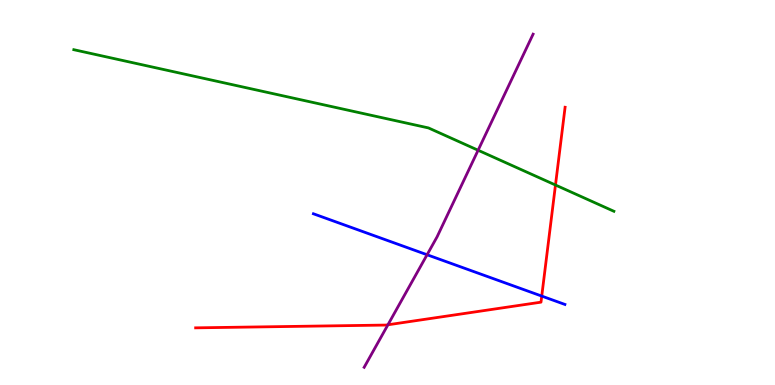[{'lines': ['blue', 'red'], 'intersections': [{'x': 6.99, 'y': 2.31}]}, {'lines': ['green', 'red'], 'intersections': [{'x': 7.17, 'y': 5.19}]}, {'lines': ['purple', 'red'], 'intersections': [{'x': 5.01, 'y': 1.56}]}, {'lines': ['blue', 'green'], 'intersections': []}, {'lines': ['blue', 'purple'], 'intersections': [{'x': 5.51, 'y': 3.38}]}, {'lines': ['green', 'purple'], 'intersections': [{'x': 6.17, 'y': 6.1}]}]